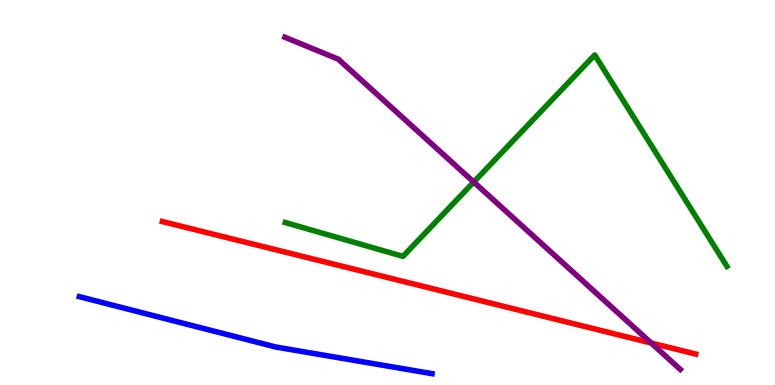[{'lines': ['blue', 'red'], 'intersections': []}, {'lines': ['green', 'red'], 'intersections': []}, {'lines': ['purple', 'red'], 'intersections': [{'x': 8.4, 'y': 1.09}]}, {'lines': ['blue', 'green'], 'intersections': []}, {'lines': ['blue', 'purple'], 'intersections': []}, {'lines': ['green', 'purple'], 'intersections': [{'x': 6.11, 'y': 5.27}]}]